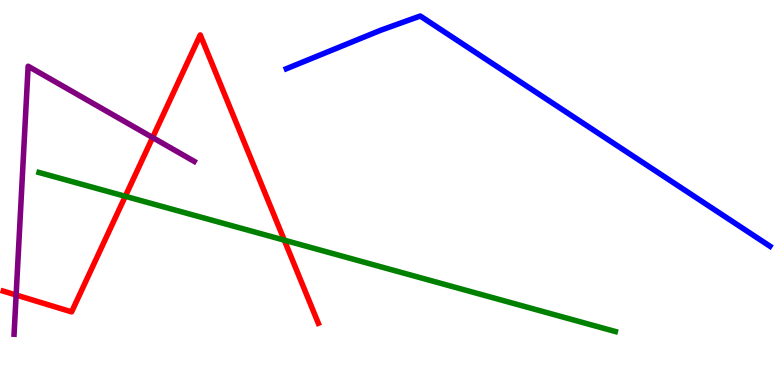[{'lines': ['blue', 'red'], 'intersections': []}, {'lines': ['green', 'red'], 'intersections': [{'x': 1.62, 'y': 4.9}, {'x': 3.67, 'y': 3.76}]}, {'lines': ['purple', 'red'], 'intersections': [{'x': 0.208, 'y': 2.34}, {'x': 1.97, 'y': 6.43}]}, {'lines': ['blue', 'green'], 'intersections': []}, {'lines': ['blue', 'purple'], 'intersections': []}, {'lines': ['green', 'purple'], 'intersections': []}]